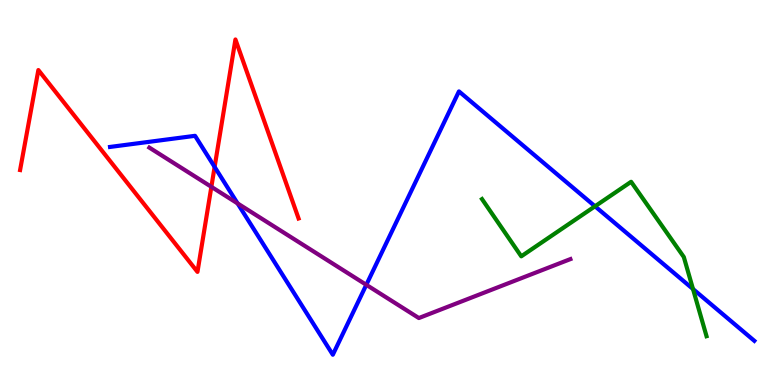[{'lines': ['blue', 'red'], 'intersections': [{'x': 2.77, 'y': 5.66}]}, {'lines': ['green', 'red'], 'intersections': []}, {'lines': ['purple', 'red'], 'intersections': [{'x': 2.73, 'y': 5.15}]}, {'lines': ['blue', 'green'], 'intersections': [{'x': 7.68, 'y': 4.64}, {'x': 8.94, 'y': 2.49}]}, {'lines': ['blue', 'purple'], 'intersections': [{'x': 3.07, 'y': 4.72}, {'x': 4.73, 'y': 2.6}]}, {'lines': ['green', 'purple'], 'intersections': []}]